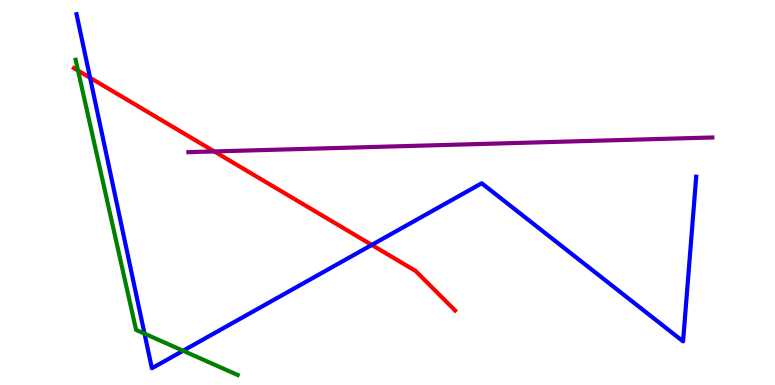[{'lines': ['blue', 'red'], 'intersections': [{'x': 1.16, 'y': 7.98}, {'x': 4.8, 'y': 3.64}]}, {'lines': ['green', 'red'], 'intersections': [{'x': 1.01, 'y': 8.17}]}, {'lines': ['purple', 'red'], 'intersections': [{'x': 2.76, 'y': 6.07}]}, {'lines': ['blue', 'green'], 'intersections': [{'x': 1.86, 'y': 1.33}, {'x': 2.36, 'y': 0.889}]}, {'lines': ['blue', 'purple'], 'intersections': []}, {'lines': ['green', 'purple'], 'intersections': []}]